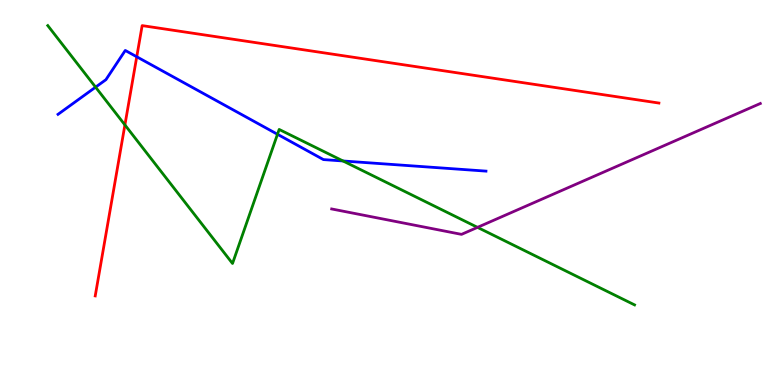[{'lines': ['blue', 'red'], 'intersections': [{'x': 1.76, 'y': 8.53}]}, {'lines': ['green', 'red'], 'intersections': [{'x': 1.61, 'y': 6.76}]}, {'lines': ['purple', 'red'], 'intersections': []}, {'lines': ['blue', 'green'], 'intersections': [{'x': 1.23, 'y': 7.74}, {'x': 3.58, 'y': 6.51}, {'x': 4.43, 'y': 5.82}]}, {'lines': ['blue', 'purple'], 'intersections': []}, {'lines': ['green', 'purple'], 'intersections': [{'x': 6.16, 'y': 4.09}]}]